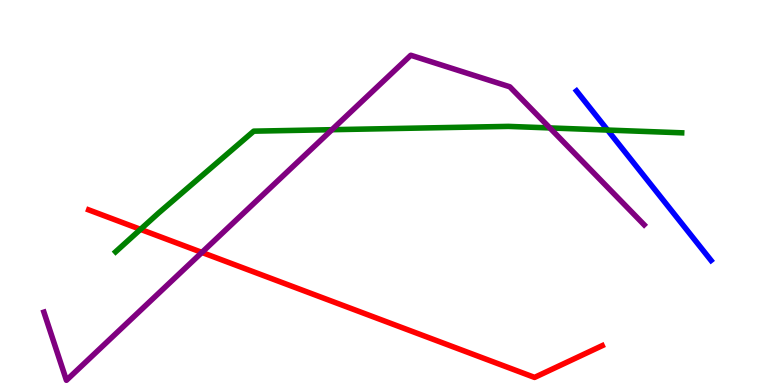[{'lines': ['blue', 'red'], 'intersections': []}, {'lines': ['green', 'red'], 'intersections': [{'x': 1.81, 'y': 4.04}]}, {'lines': ['purple', 'red'], 'intersections': [{'x': 2.61, 'y': 3.44}]}, {'lines': ['blue', 'green'], 'intersections': [{'x': 7.84, 'y': 6.62}]}, {'lines': ['blue', 'purple'], 'intersections': []}, {'lines': ['green', 'purple'], 'intersections': [{'x': 4.28, 'y': 6.63}, {'x': 7.09, 'y': 6.68}]}]